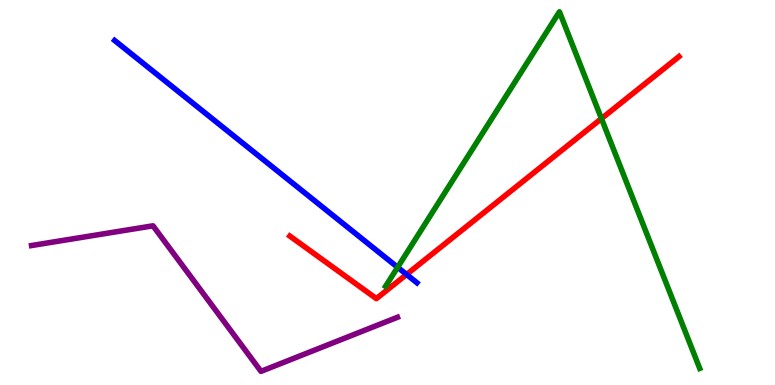[{'lines': ['blue', 'red'], 'intersections': [{'x': 5.25, 'y': 2.87}]}, {'lines': ['green', 'red'], 'intersections': [{'x': 7.76, 'y': 6.92}]}, {'lines': ['purple', 'red'], 'intersections': []}, {'lines': ['blue', 'green'], 'intersections': [{'x': 5.13, 'y': 3.06}]}, {'lines': ['blue', 'purple'], 'intersections': []}, {'lines': ['green', 'purple'], 'intersections': []}]